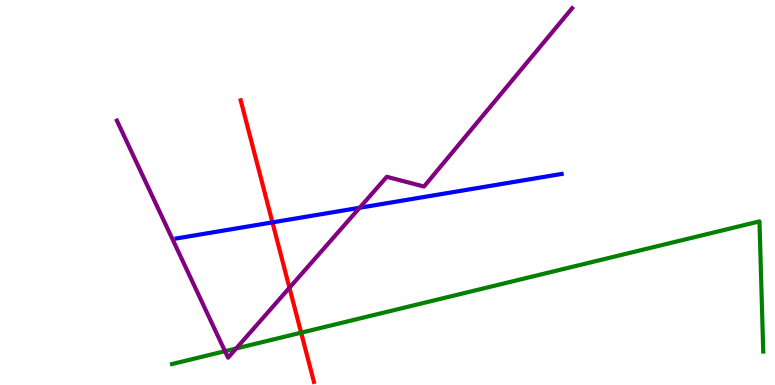[{'lines': ['blue', 'red'], 'intersections': [{'x': 3.52, 'y': 4.22}]}, {'lines': ['green', 'red'], 'intersections': [{'x': 3.89, 'y': 1.36}]}, {'lines': ['purple', 'red'], 'intersections': [{'x': 3.73, 'y': 2.53}]}, {'lines': ['blue', 'green'], 'intersections': []}, {'lines': ['blue', 'purple'], 'intersections': [{'x': 4.64, 'y': 4.6}]}, {'lines': ['green', 'purple'], 'intersections': [{'x': 2.9, 'y': 0.878}, {'x': 3.05, 'y': 0.949}]}]